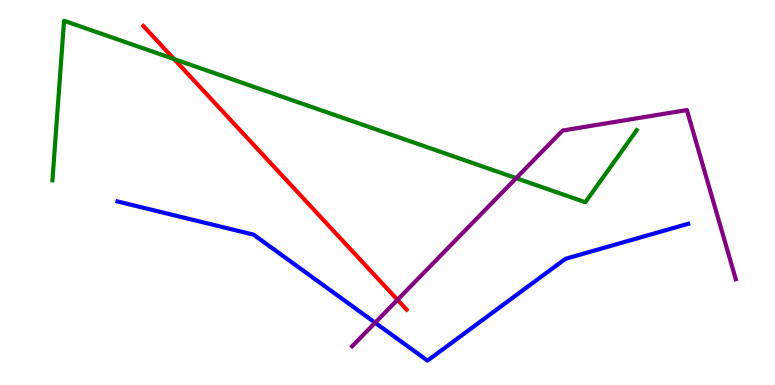[{'lines': ['blue', 'red'], 'intersections': []}, {'lines': ['green', 'red'], 'intersections': [{'x': 2.25, 'y': 8.47}]}, {'lines': ['purple', 'red'], 'intersections': [{'x': 5.13, 'y': 2.21}]}, {'lines': ['blue', 'green'], 'intersections': []}, {'lines': ['blue', 'purple'], 'intersections': [{'x': 4.84, 'y': 1.62}]}, {'lines': ['green', 'purple'], 'intersections': [{'x': 6.66, 'y': 5.37}]}]